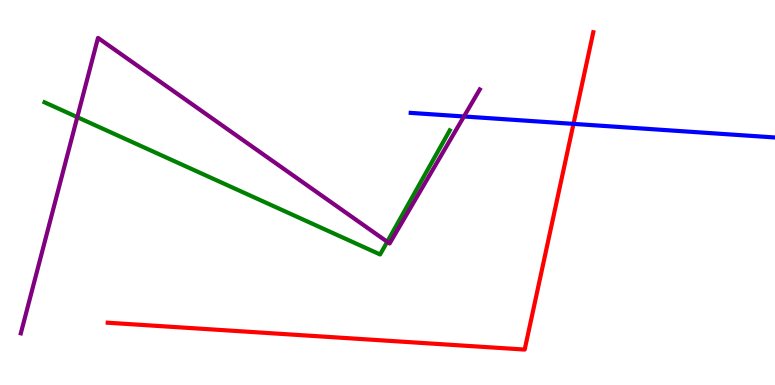[{'lines': ['blue', 'red'], 'intersections': [{'x': 7.4, 'y': 6.78}]}, {'lines': ['green', 'red'], 'intersections': []}, {'lines': ['purple', 'red'], 'intersections': []}, {'lines': ['blue', 'green'], 'intersections': []}, {'lines': ['blue', 'purple'], 'intersections': [{'x': 5.99, 'y': 6.97}]}, {'lines': ['green', 'purple'], 'intersections': [{'x': 0.997, 'y': 6.96}, {'x': 5.0, 'y': 3.72}]}]